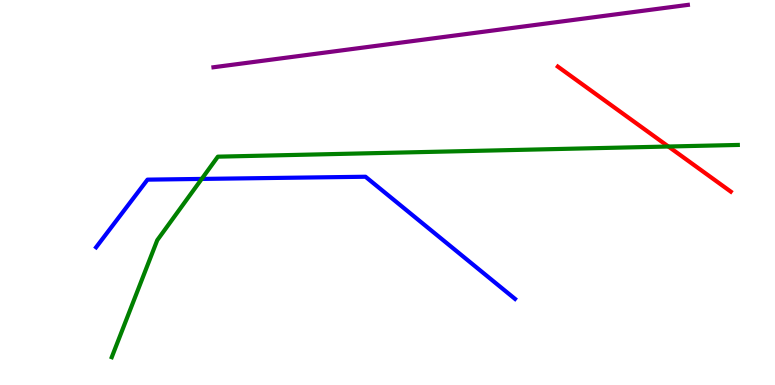[{'lines': ['blue', 'red'], 'intersections': []}, {'lines': ['green', 'red'], 'intersections': [{'x': 8.62, 'y': 6.19}]}, {'lines': ['purple', 'red'], 'intersections': []}, {'lines': ['blue', 'green'], 'intersections': [{'x': 2.6, 'y': 5.35}]}, {'lines': ['blue', 'purple'], 'intersections': []}, {'lines': ['green', 'purple'], 'intersections': []}]